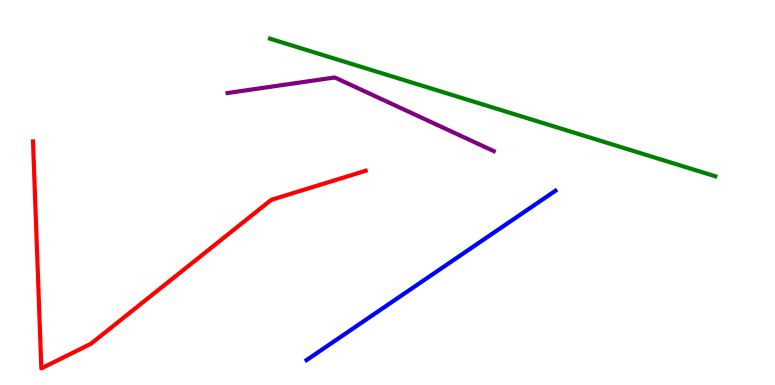[{'lines': ['blue', 'red'], 'intersections': []}, {'lines': ['green', 'red'], 'intersections': []}, {'lines': ['purple', 'red'], 'intersections': []}, {'lines': ['blue', 'green'], 'intersections': []}, {'lines': ['blue', 'purple'], 'intersections': []}, {'lines': ['green', 'purple'], 'intersections': []}]